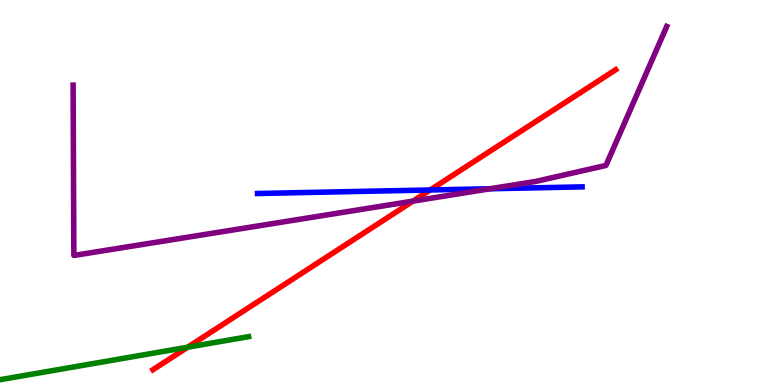[{'lines': ['blue', 'red'], 'intersections': [{'x': 5.55, 'y': 5.07}]}, {'lines': ['green', 'red'], 'intersections': [{'x': 2.42, 'y': 0.982}]}, {'lines': ['purple', 'red'], 'intersections': [{'x': 5.33, 'y': 4.78}]}, {'lines': ['blue', 'green'], 'intersections': []}, {'lines': ['blue', 'purple'], 'intersections': [{'x': 6.32, 'y': 5.1}]}, {'lines': ['green', 'purple'], 'intersections': []}]